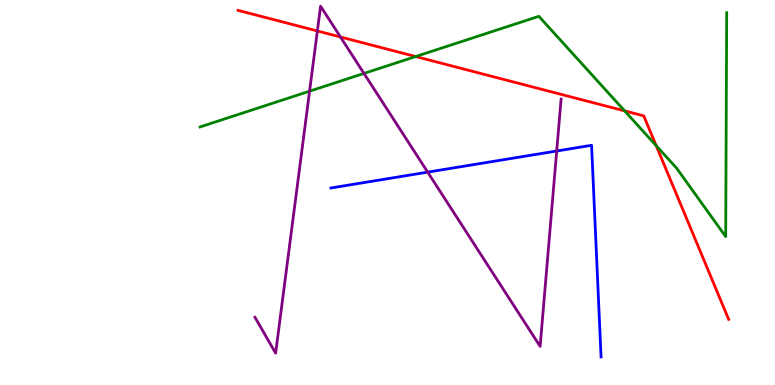[{'lines': ['blue', 'red'], 'intersections': []}, {'lines': ['green', 'red'], 'intersections': [{'x': 5.36, 'y': 8.53}, {'x': 8.06, 'y': 7.12}, {'x': 8.47, 'y': 6.22}]}, {'lines': ['purple', 'red'], 'intersections': [{'x': 4.1, 'y': 9.2}, {'x': 4.39, 'y': 9.04}]}, {'lines': ['blue', 'green'], 'intersections': []}, {'lines': ['blue', 'purple'], 'intersections': [{'x': 5.52, 'y': 5.53}, {'x': 7.18, 'y': 6.08}]}, {'lines': ['green', 'purple'], 'intersections': [{'x': 3.99, 'y': 7.63}, {'x': 4.7, 'y': 8.09}]}]